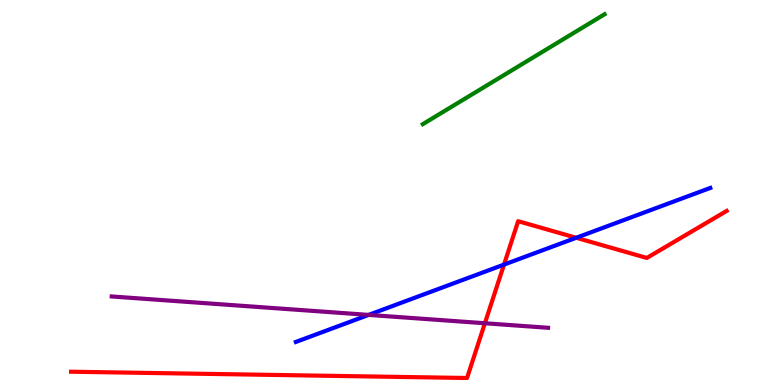[{'lines': ['blue', 'red'], 'intersections': [{'x': 6.5, 'y': 3.13}, {'x': 7.43, 'y': 3.82}]}, {'lines': ['green', 'red'], 'intersections': []}, {'lines': ['purple', 'red'], 'intersections': [{'x': 6.26, 'y': 1.6}]}, {'lines': ['blue', 'green'], 'intersections': []}, {'lines': ['blue', 'purple'], 'intersections': [{'x': 4.76, 'y': 1.82}]}, {'lines': ['green', 'purple'], 'intersections': []}]